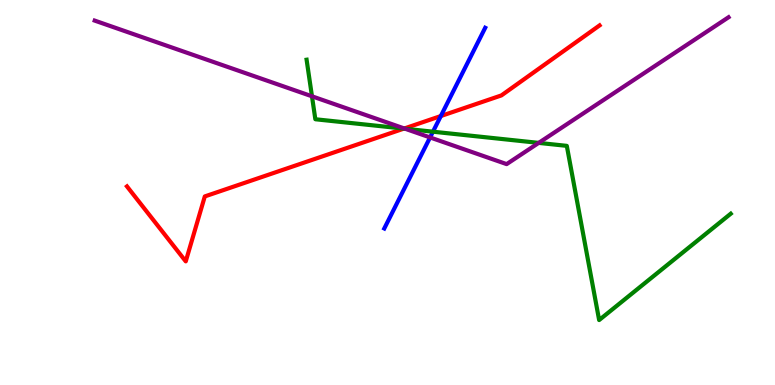[{'lines': ['blue', 'red'], 'intersections': [{'x': 5.69, 'y': 6.99}]}, {'lines': ['green', 'red'], 'intersections': [{'x': 5.21, 'y': 6.66}]}, {'lines': ['purple', 'red'], 'intersections': [{'x': 5.22, 'y': 6.66}]}, {'lines': ['blue', 'green'], 'intersections': [{'x': 5.59, 'y': 6.58}]}, {'lines': ['blue', 'purple'], 'intersections': [{'x': 5.55, 'y': 6.43}]}, {'lines': ['green', 'purple'], 'intersections': [{'x': 4.03, 'y': 7.5}, {'x': 5.23, 'y': 6.66}, {'x': 6.95, 'y': 6.29}]}]